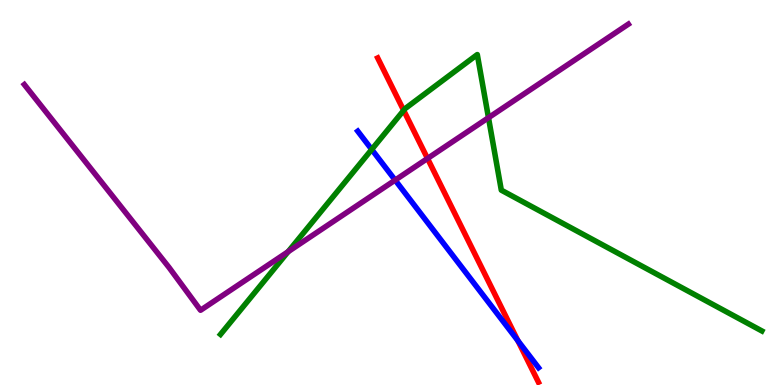[{'lines': ['blue', 'red'], 'intersections': [{'x': 6.68, 'y': 1.15}]}, {'lines': ['green', 'red'], 'intersections': [{'x': 5.21, 'y': 7.13}]}, {'lines': ['purple', 'red'], 'intersections': [{'x': 5.52, 'y': 5.88}]}, {'lines': ['blue', 'green'], 'intersections': [{'x': 4.8, 'y': 6.12}]}, {'lines': ['blue', 'purple'], 'intersections': [{'x': 5.1, 'y': 5.32}]}, {'lines': ['green', 'purple'], 'intersections': [{'x': 3.72, 'y': 3.46}, {'x': 6.3, 'y': 6.94}]}]